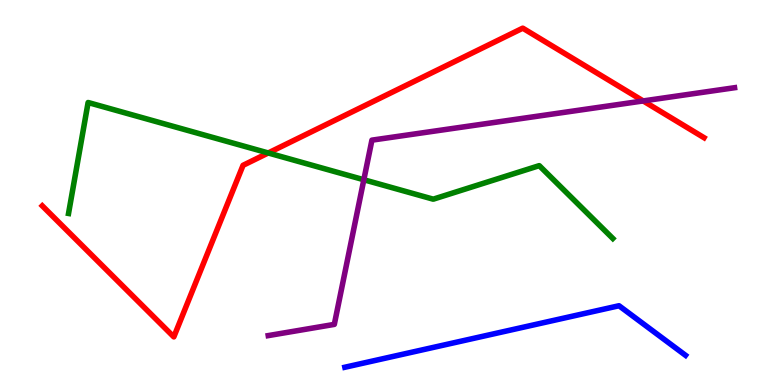[{'lines': ['blue', 'red'], 'intersections': []}, {'lines': ['green', 'red'], 'intersections': [{'x': 3.46, 'y': 6.03}]}, {'lines': ['purple', 'red'], 'intersections': [{'x': 8.3, 'y': 7.38}]}, {'lines': ['blue', 'green'], 'intersections': []}, {'lines': ['blue', 'purple'], 'intersections': []}, {'lines': ['green', 'purple'], 'intersections': [{'x': 4.69, 'y': 5.33}]}]